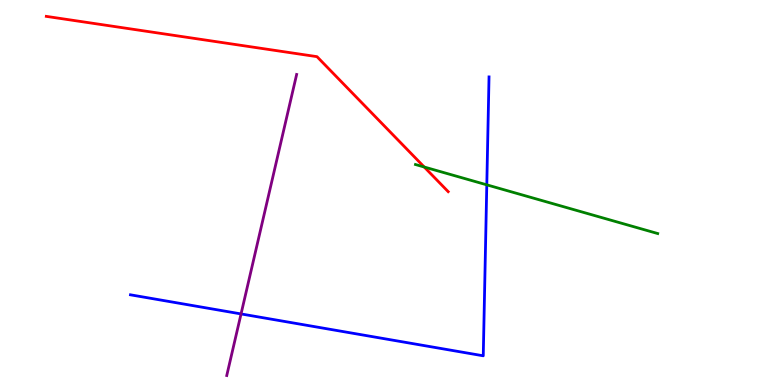[{'lines': ['blue', 'red'], 'intersections': []}, {'lines': ['green', 'red'], 'intersections': [{'x': 5.47, 'y': 5.66}]}, {'lines': ['purple', 'red'], 'intersections': []}, {'lines': ['blue', 'green'], 'intersections': [{'x': 6.28, 'y': 5.2}]}, {'lines': ['blue', 'purple'], 'intersections': [{'x': 3.11, 'y': 1.85}]}, {'lines': ['green', 'purple'], 'intersections': []}]